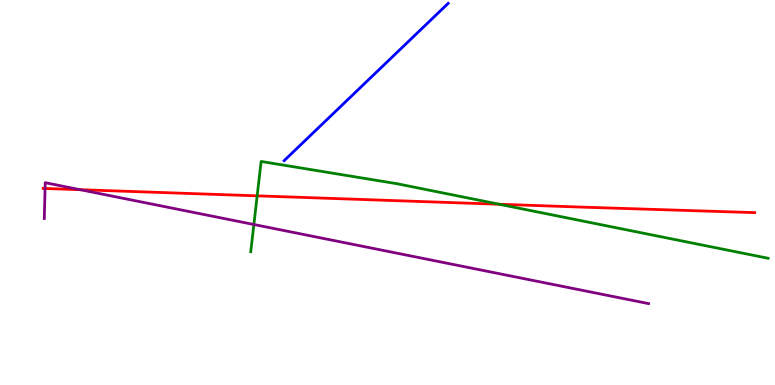[{'lines': ['blue', 'red'], 'intersections': []}, {'lines': ['green', 'red'], 'intersections': [{'x': 3.32, 'y': 4.91}, {'x': 6.44, 'y': 4.69}]}, {'lines': ['purple', 'red'], 'intersections': [{'x': 0.581, 'y': 5.1}, {'x': 1.03, 'y': 5.07}]}, {'lines': ['blue', 'green'], 'intersections': []}, {'lines': ['blue', 'purple'], 'intersections': []}, {'lines': ['green', 'purple'], 'intersections': [{'x': 3.28, 'y': 4.17}]}]